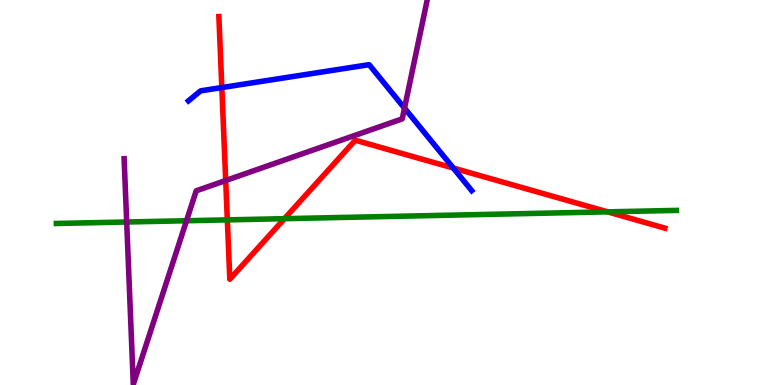[{'lines': ['blue', 'red'], 'intersections': [{'x': 2.86, 'y': 7.73}, {'x': 5.85, 'y': 5.64}]}, {'lines': ['green', 'red'], 'intersections': [{'x': 2.93, 'y': 4.29}, {'x': 3.67, 'y': 4.32}, {'x': 7.84, 'y': 4.5}]}, {'lines': ['purple', 'red'], 'intersections': [{'x': 2.91, 'y': 5.31}]}, {'lines': ['blue', 'green'], 'intersections': []}, {'lines': ['blue', 'purple'], 'intersections': [{'x': 5.22, 'y': 7.19}]}, {'lines': ['green', 'purple'], 'intersections': [{'x': 1.63, 'y': 4.23}, {'x': 2.41, 'y': 4.27}]}]